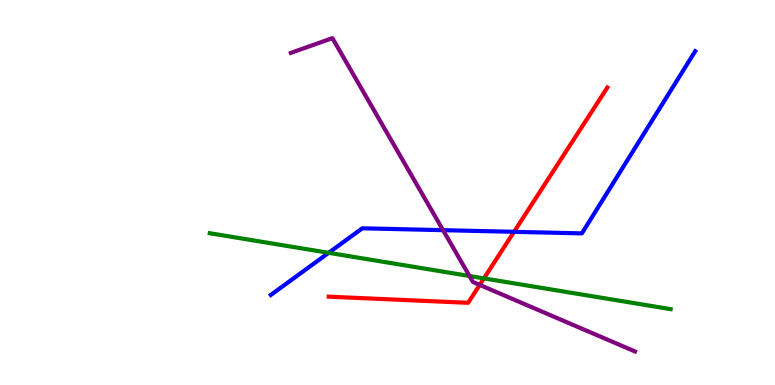[{'lines': ['blue', 'red'], 'intersections': [{'x': 6.63, 'y': 3.98}]}, {'lines': ['green', 'red'], 'intersections': [{'x': 6.24, 'y': 2.77}]}, {'lines': ['purple', 'red'], 'intersections': [{'x': 6.19, 'y': 2.6}]}, {'lines': ['blue', 'green'], 'intersections': [{'x': 4.24, 'y': 3.43}]}, {'lines': ['blue', 'purple'], 'intersections': [{'x': 5.72, 'y': 4.02}]}, {'lines': ['green', 'purple'], 'intersections': [{'x': 6.06, 'y': 2.83}]}]